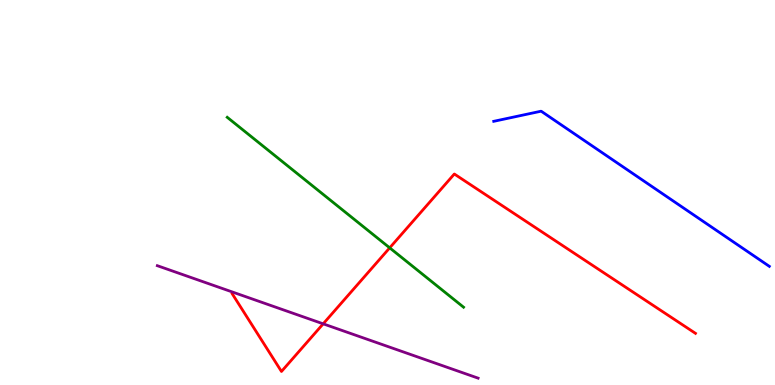[{'lines': ['blue', 'red'], 'intersections': []}, {'lines': ['green', 'red'], 'intersections': [{'x': 5.03, 'y': 3.56}]}, {'lines': ['purple', 'red'], 'intersections': [{'x': 4.17, 'y': 1.59}]}, {'lines': ['blue', 'green'], 'intersections': []}, {'lines': ['blue', 'purple'], 'intersections': []}, {'lines': ['green', 'purple'], 'intersections': []}]